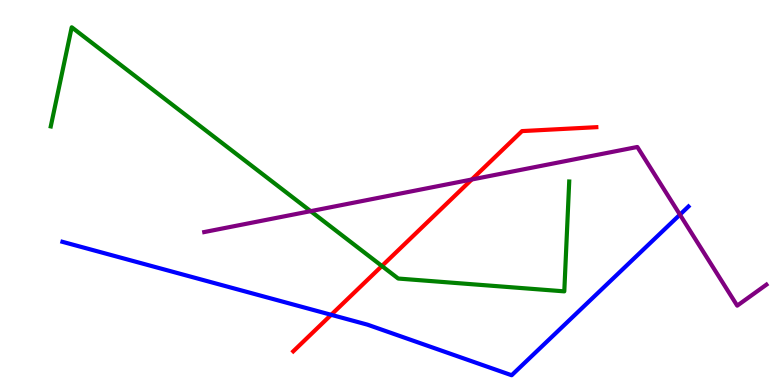[{'lines': ['blue', 'red'], 'intersections': [{'x': 4.27, 'y': 1.82}]}, {'lines': ['green', 'red'], 'intersections': [{'x': 4.93, 'y': 3.09}]}, {'lines': ['purple', 'red'], 'intersections': [{'x': 6.09, 'y': 5.34}]}, {'lines': ['blue', 'green'], 'intersections': []}, {'lines': ['blue', 'purple'], 'intersections': [{'x': 8.77, 'y': 4.42}]}, {'lines': ['green', 'purple'], 'intersections': [{'x': 4.01, 'y': 4.52}]}]